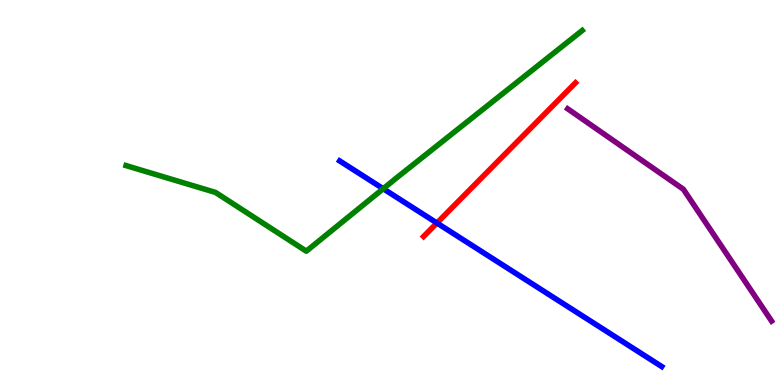[{'lines': ['blue', 'red'], 'intersections': [{'x': 5.64, 'y': 4.21}]}, {'lines': ['green', 'red'], 'intersections': []}, {'lines': ['purple', 'red'], 'intersections': []}, {'lines': ['blue', 'green'], 'intersections': [{'x': 4.94, 'y': 5.1}]}, {'lines': ['blue', 'purple'], 'intersections': []}, {'lines': ['green', 'purple'], 'intersections': []}]